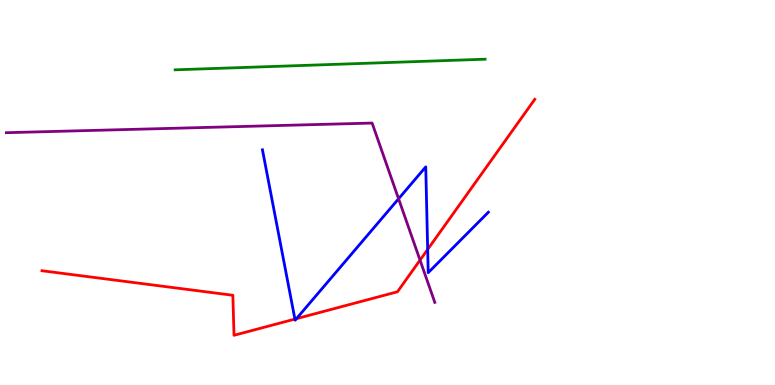[{'lines': ['blue', 'red'], 'intersections': [{'x': 3.81, 'y': 1.71}, {'x': 3.83, 'y': 1.72}, {'x': 5.52, 'y': 3.52}]}, {'lines': ['green', 'red'], 'intersections': []}, {'lines': ['purple', 'red'], 'intersections': [{'x': 5.42, 'y': 3.24}]}, {'lines': ['blue', 'green'], 'intersections': []}, {'lines': ['blue', 'purple'], 'intersections': [{'x': 5.14, 'y': 4.84}]}, {'lines': ['green', 'purple'], 'intersections': []}]